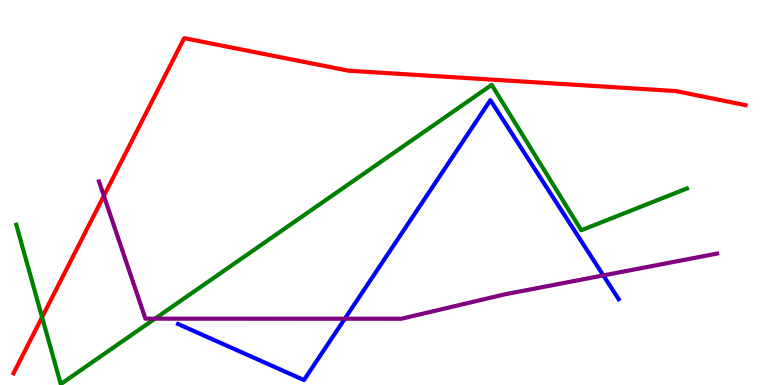[{'lines': ['blue', 'red'], 'intersections': []}, {'lines': ['green', 'red'], 'intersections': [{'x': 0.543, 'y': 1.76}]}, {'lines': ['purple', 'red'], 'intersections': [{'x': 1.34, 'y': 4.91}]}, {'lines': ['blue', 'green'], 'intersections': []}, {'lines': ['blue', 'purple'], 'intersections': [{'x': 4.45, 'y': 1.72}, {'x': 7.79, 'y': 2.85}]}, {'lines': ['green', 'purple'], 'intersections': [{'x': 2.0, 'y': 1.72}]}]